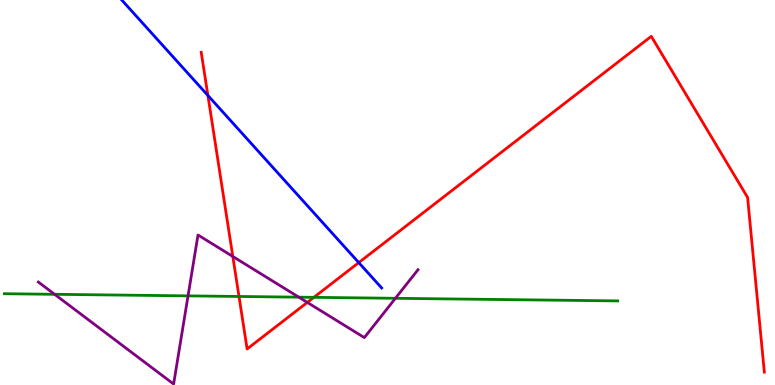[{'lines': ['blue', 'red'], 'intersections': [{'x': 2.68, 'y': 7.52}, {'x': 4.63, 'y': 3.18}]}, {'lines': ['green', 'red'], 'intersections': [{'x': 3.08, 'y': 2.3}, {'x': 4.05, 'y': 2.28}]}, {'lines': ['purple', 'red'], 'intersections': [{'x': 3.0, 'y': 3.34}, {'x': 3.97, 'y': 2.15}]}, {'lines': ['blue', 'green'], 'intersections': []}, {'lines': ['blue', 'purple'], 'intersections': []}, {'lines': ['green', 'purple'], 'intersections': [{'x': 0.705, 'y': 2.36}, {'x': 2.43, 'y': 2.32}, {'x': 3.86, 'y': 2.28}, {'x': 5.1, 'y': 2.25}]}]